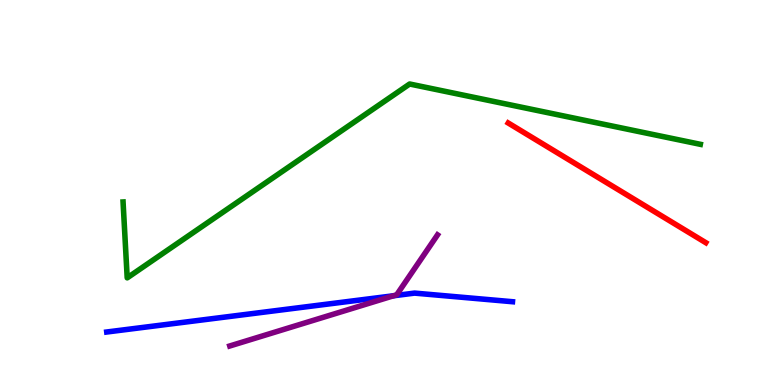[{'lines': ['blue', 'red'], 'intersections': []}, {'lines': ['green', 'red'], 'intersections': []}, {'lines': ['purple', 'red'], 'intersections': []}, {'lines': ['blue', 'green'], 'intersections': []}, {'lines': ['blue', 'purple'], 'intersections': [{'x': 5.08, 'y': 2.32}]}, {'lines': ['green', 'purple'], 'intersections': []}]